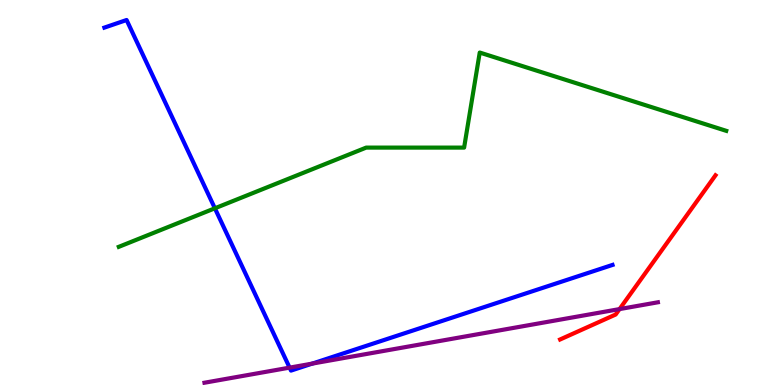[{'lines': ['blue', 'red'], 'intersections': []}, {'lines': ['green', 'red'], 'intersections': []}, {'lines': ['purple', 'red'], 'intersections': [{'x': 7.99, 'y': 1.97}]}, {'lines': ['blue', 'green'], 'intersections': [{'x': 2.77, 'y': 4.59}]}, {'lines': ['blue', 'purple'], 'intersections': [{'x': 3.74, 'y': 0.451}, {'x': 4.03, 'y': 0.556}]}, {'lines': ['green', 'purple'], 'intersections': []}]